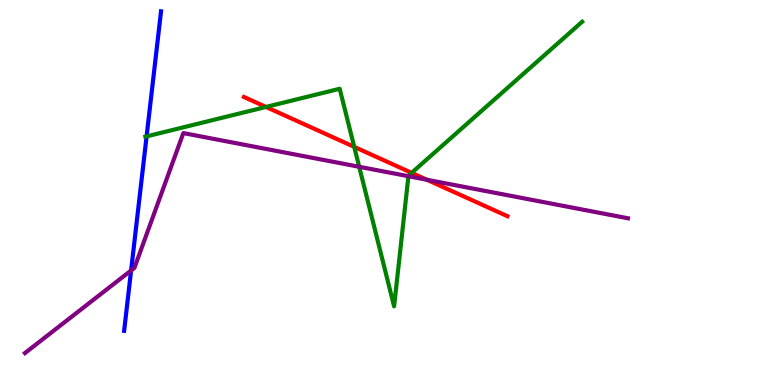[{'lines': ['blue', 'red'], 'intersections': []}, {'lines': ['green', 'red'], 'intersections': [{'x': 3.43, 'y': 7.22}, {'x': 4.57, 'y': 6.19}, {'x': 5.31, 'y': 5.51}]}, {'lines': ['purple', 'red'], 'intersections': [{'x': 5.51, 'y': 5.33}]}, {'lines': ['blue', 'green'], 'intersections': [{'x': 1.89, 'y': 6.46}]}, {'lines': ['blue', 'purple'], 'intersections': [{'x': 1.69, 'y': 2.97}]}, {'lines': ['green', 'purple'], 'intersections': [{'x': 4.63, 'y': 5.67}, {'x': 5.27, 'y': 5.42}]}]